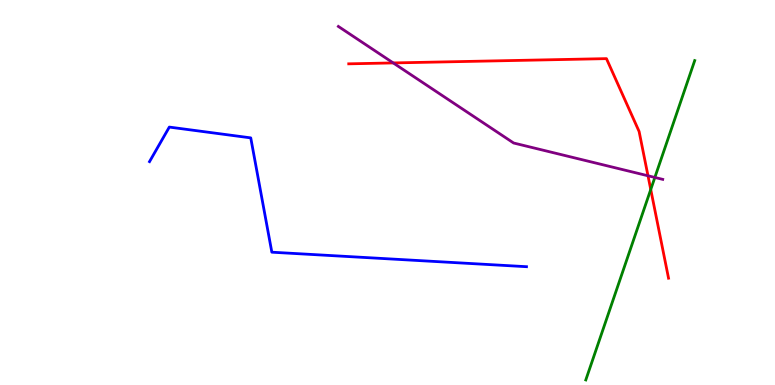[{'lines': ['blue', 'red'], 'intersections': []}, {'lines': ['green', 'red'], 'intersections': [{'x': 8.4, 'y': 5.08}]}, {'lines': ['purple', 'red'], 'intersections': [{'x': 5.07, 'y': 8.37}, {'x': 8.36, 'y': 5.43}]}, {'lines': ['blue', 'green'], 'intersections': []}, {'lines': ['blue', 'purple'], 'intersections': []}, {'lines': ['green', 'purple'], 'intersections': [{'x': 8.45, 'y': 5.39}]}]